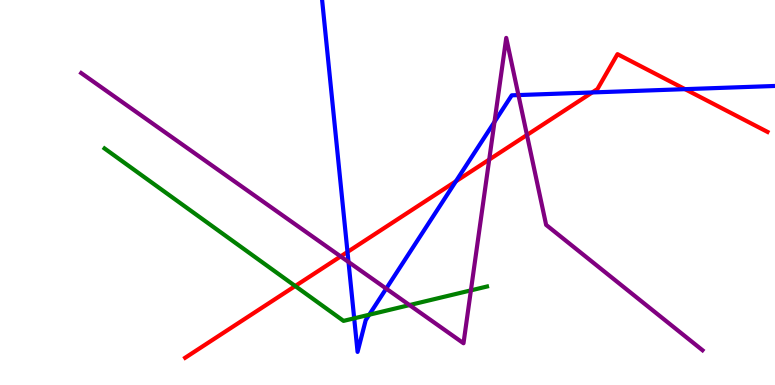[{'lines': ['blue', 'red'], 'intersections': [{'x': 4.48, 'y': 3.46}, {'x': 5.88, 'y': 5.29}, {'x': 7.64, 'y': 7.6}, {'x': 8.84, 'y': 7.68}]}, {'lines': ['green', 'red'], 'intersections': [{'x': 3.81, 'y': 2.57}]}, {'lines': ['purple', 'red'], 'intersections': [{'x': 4.4, 'y': 3.34}, {'x': 6.31, 'y': 5.85}, {'x': 6.8, 'y': 6.49}]}, {'lines': ['blue', 'green'], 'intersections': [{'x': 4.57, 'y': 1.73}, {'x': 4.76, 'y': 1.83}]}, {'lines': ['blue', 'purple'], 'intersections': [{'x': 4.5, 'y': 3.2}, {'x': 4.98, 'y': 2.5}, {'x': 6.38, 'y': 6.83}, {'x': 6.69, 'y': 7.53}]}, {'lines': ['green', 'purple'], 'intersections': [{'x': 5.28, 'y': 2.08}, {'x': 6.08, 'y': 2.46}]}]